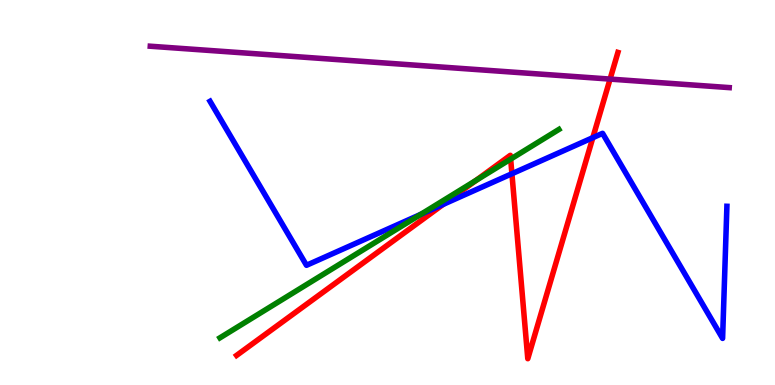[{'lines': ['blue', 'red'], 'intersections': [{'x': 5.72, 'y': 4.69}, {'x': 6.61, 'y': 5.49}, {'x': 7.65, 'y': 6.42}]}, {'lines': ['green', 'red'], 'intersections': [{'x': 6.14, 'y': 5.31}, {'x': 6.59, 'y': 5.87}]}, {'lines': ['purple', 'red'], 'intersections': [{'x': 7.87, 'y': 7.95}]}, {'lines': ['blue', 'green'], 'intersections': [{'x': 5.43, 'y': 4.43}]}, {'lines': ['blue', 'purple'], 'intersections': []}, {'lines': ['green', 'purple'], 'intersections': []}]